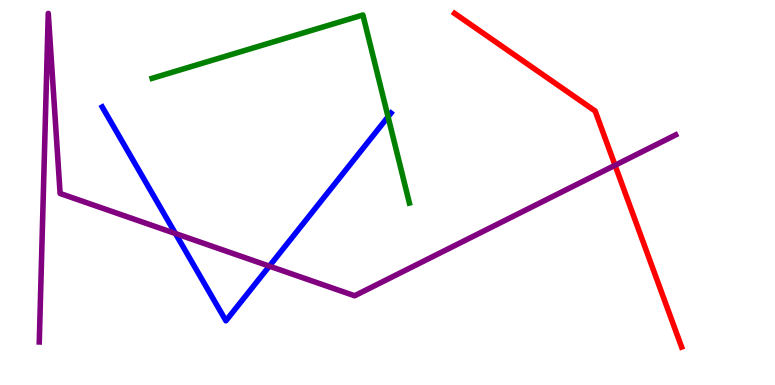[{'lines': ['blue', 'red'], 'intersections': []}, {'lines': ['green', 'red'], 'intersections': []}, {'lines': ['purple', 'red'], 'intersections': [{'x': 7.94, 'y': 5.71}]}, {'lines': ['blue', 'green'], 'intersections': [{'x': 5.01, 'y': 6.97}]}, {'lines': ['blue', 'purple'], 'intersections': [{'x': 2.26, 'y': 3.93}, {'x': 3.48, 'y': 3.09}]}, {'lines': ['green', 'purple'], 'intersections': []}]